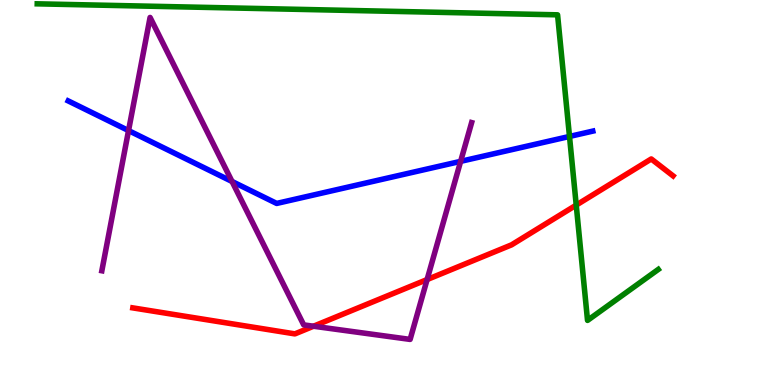[{'lines': ['blue', 'red'], 'intersections': []}, {'lines': ['green', 'red'], 'intersections': [{'x': 7.44, 'y': 4.67}]}, {'lines': ['purple', 'red'], 'intersections': [{'x': 4.05, 'y': 1.53}, {'x': 5.51, 'y': 2.74}]}, {'lines': ['blue', 'green'], 'intersections': [{'x': 7.35, 'y': 6.46}]}, {'lines': ['blue', 'purple'], 'intersections': [{'x': 1.66, 'y': 6.61}, {'x': 2.99, 'y': 5.29}, {'x': 5.94, 'y': 5.81}]}, {'lines': ['green', 'purple'], 'intersections': []}]